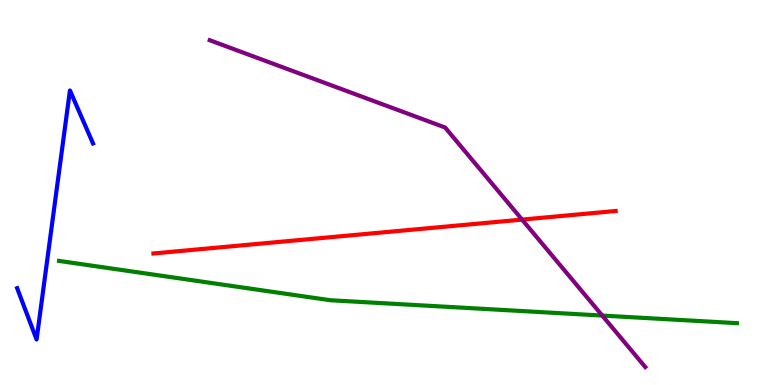[{'lines': ['blue', 'red'], 'intersections': []}, {'lines': ['green', 'red'], 'intersections': []}, {'lines': ['purple', 'red'], 'intersections': [{'x': 6.74, 'y': 4.3}]}, {'lines': ['blue', 'green'], 'intersections': []}, {'lines': ['blue', 'purple'], 'intersections': []}, {'lines': ['green', 'purple'], 'intersections': [{'x': 7.77, 'y': 1.8}]}]